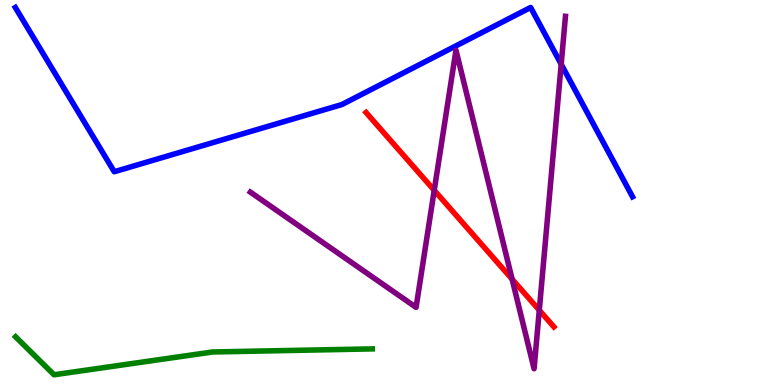[{'lines': ['blue', 'red'], 'intersections': []}, {'lines': ['green', 'red'], 'intersections': []}, {'lines': ['purple', 'red'], 'intersections': [{'x': 5.6, 'y': 5.06}, {'x': 6.61, 'y': 2.75}, {'x': 6.96, 'y': 1.94}]}, {'lines': ['blue', 'green'], 'intersections': []}, {'lines': ['blue', 'purple'], 'intersections': [{'x': 7.24, 'y': 8.33}]}, {'lines': ['green', 'purple'], 'intersections': []}]